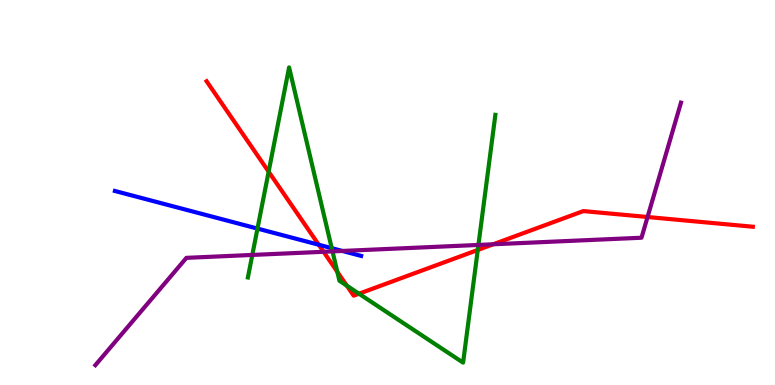[{'lines': ['blue', 'red'], 'intersections': [{'x': 4.11, 'y': 3.64}]}, {'lines': ['green', 'red'], 'intersections': [{'x': 3.47, 'y': 5.54}, {'x': 4.35, 'y': 2.94}, {'x': 4.47, 'y': 2.58}, {'x': 4.63, 'y': 2.37}, {'x': 6.16, 'y': 3.51}]}, {'lines': ['purple', 'red'], 'intersections': [{'x': 4.18, 'y': 3.46}, {'x': 6.36, 'y': 3.65}, {'x': 8.36, 'y': 4.36}]}, {'lines': ['blue', 'green'], 'intersections': [{'x': 3.32, 'y': 4.06}, {'x': 4.28, 'y': 3.55}]}, {'lines': ['blue', 'purple'], 'intersections': [{'x': 4.42, 'y': 3.48}]}, {'lines': ['green', 'purple'], 'intersections': [{'x': 3.26, 'y': 3.38}, {'x': 4.29, 'y': 3.47}, {'x': 6.17, 'y': 3.64}]}]